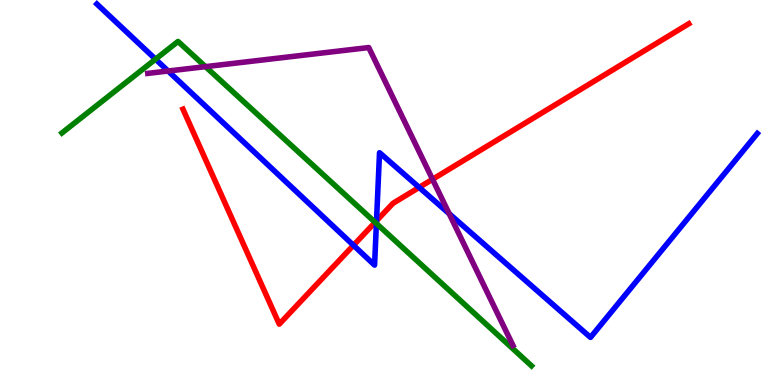[{'lines': ['blue', 'red'], 'intersections': [{'x': 4.56, 'y': 3.63}, {'x': 4.86, 'y': 4.27}, {'x': 5.41, 'y': 5.13}]}, {'lines': ['green', 'red'], 'intersections': [{'x': 4.84, 'y': 4.23}]}, {'lines': ['purple', 'red'], 'intersections': [{'x': 5.58, 'y': 5.34}]}, {'lines': ['blue', 'green'], 'intersections': [{'x': 2.01, 'y': 8.46}, {'x': 4.86, 'y': 4.2}]}, {'lines': ['blue', 'purple'], 'intersections': [{'x': 2.17, 'y': 8.16}, {'x': 5.8, 'y': 4.45}]}, {'lines': ['green', 'purple'], 'intersections': [{'x': 2.65, 'y': 8.27}]}]